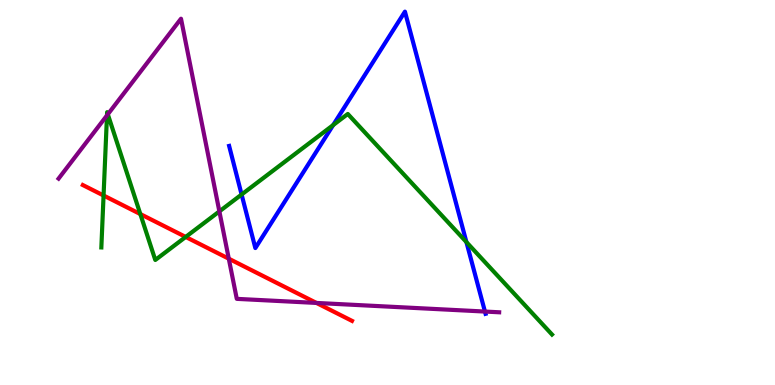[{'lines': ['blue', 'red'], 'intersections': []}, {'lines': ['green', 'red'], 'intersections': [{'x': 1.34, 'y': 4.92}, {'x': 1.81, 'y': 4.44}, {'x': 2.4, 'y': 3.85}]}, {'lines': ['purple', 'red'], 'intersections': [{'x': 2.95, 'y': 3.28}, {'x': 4.08, 'y': 2.13}]}, {'lines': ['blue', 'green'], 'intersections': [{'x': 3.12, 'y': 4.95}, {'x': 4.3, 'y': 6.75}, {'x': 6.02, 'y': 3.71}]}, {'lines': ['blue', 'purple'], 'intersections': [{'x': 6.26, 'y': 1.91}]}, {'lines': ['green', 'purple'], 'intersections': [{'x': 1.38, 'y': 7.0}, {'x': 1.39, 'y': 7.03}, {'x': 2.83, 'y': 4.51}]}]